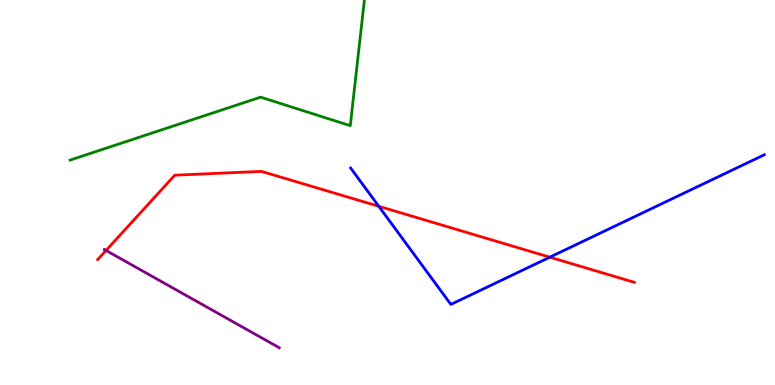[{'lines': ['blue', 'red'], 'intersections': [{'x': 4.89, 'y': 4.64}, {'x': 7.09, 'y': 3.32}]}, {'lines': ['green', 'red'], 'intersections': []}, {'lines': ['purple', 'red'], 'intersections': [{'x': 1.37, 'y': 3.49}]}, {'lines': ['blue', 'green'], 'intersections': []}, {'lines': ['blue', 'purple'], 'intersections': []}, {'lines': ['green', 'purple'], 'intersections': []}]